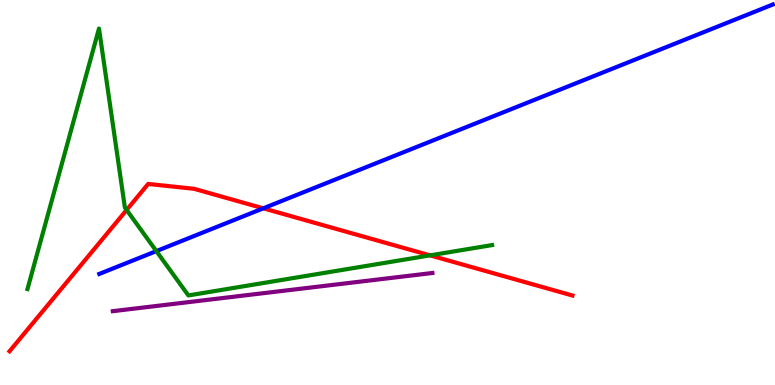[{'lines': ['blue', 'red'], 'intersections': [{'x': 3.4, 'y': 4.59}]}, {'lines': ['green', 'red'], 'intersections': [{'x': 1.63, 'y': 4.55}, {'x': 5.55, 'y': 3.37}]}, {'lines': ['purple', 'red'], 'intersections': []}, {'lines': ['blue', 'green'], 'intersections': [{'x': 2.02, 'y': 3.48}]}, {'lines': ['blue', 'purple'], 'intersections': []}, {'lines': ['green', 'purple'], 'intersections': []}]